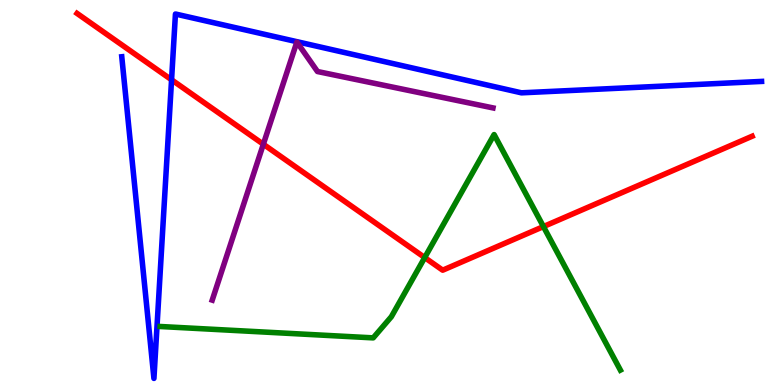[{'lines': ['blue', 'red'], 'intersections': [{'x': 2.21, 'y': 7.93}]}, {'lines': ['green', 'red'], 'intersections': [{'x': 5.48, 'y': 3.31}, {'x': 7.01, 'y': 4.11}]}, {'lines': ['purple', 'red'], 'intersections': [{'x': 3.4, 'y': 6.25}]}, {'lines': ['blue', 'green'], 'intersections': []}, {'lines': ['blue', 'purple'], 'intersections': []}, {'lines': ['green', 'purple'], 'intersections': []}]